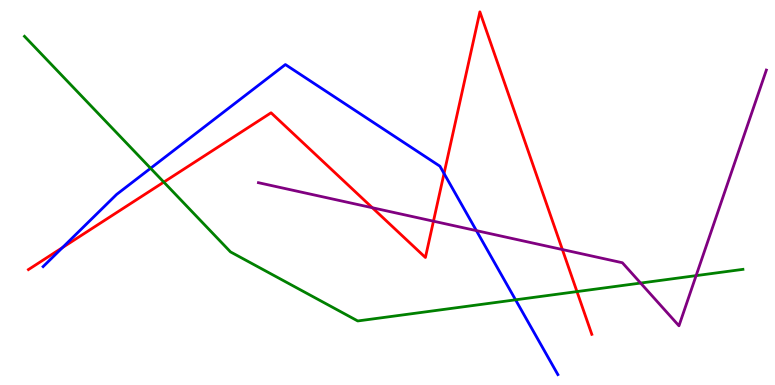[{'lines': ['blue', 'red'], 'intersections': [{'x': 0.806, 'y': 3.57}, {'x': 5.73, 'y': 5.49}]}, {'lines': ['green', 'red'], 'intersections': [{'x': 2.11, 'y': 5.27}, {'x': 7.44, 'y': 2.43}]}, {'lines': ['purple', 'red'], 'intersections': [{'x': 4.8, 'y': 4.6}, {'x': 5.59, 'y': 4.25}, {'x': 7.26, 'y': 3.52}]}, {'lines': ['blue', 'green'], 'intersections': [{'x': 1.94, 'y': 5.63}, {'x': 6.65, 'y': 2.21}]}, {'lines': ['blue', 'purple'], 'intersections': [{'x': 6.15, 'y': 4.01}]}, {'lines': ['green', 'purple'], 'intersections': [{'x': 8.27, 'y': 2.65}, {'x': 8.98, 'y': 2.84}]}]